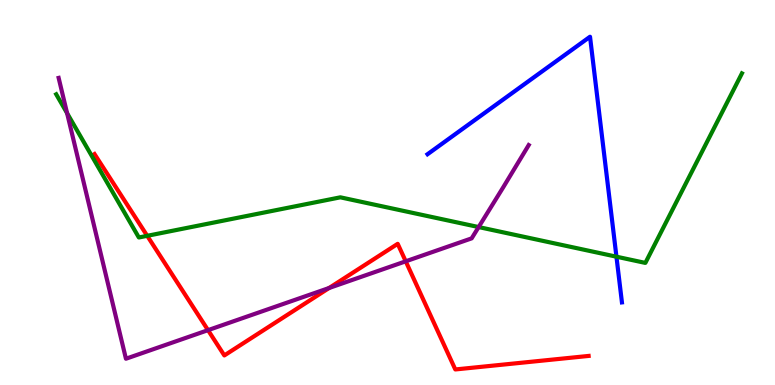[{'lines': ['blue', 'red'], 'intersections': []}, {'lines': ['green', 'red'], 'intersections': [{'x': 1.9, 'y': 3.87}]}, {'lines': ['purple', 'red'], 'intersections': [{'x': 2.68, 'y': 1.42}, {'x': 4.25, 'y': 2.52}, {'x': 5.24, 'y': 3.21}]}, {'lines': ['blue', 'green'], 'intersections': [{'x': 7.95, 'y': 3.33}]}, {'lines': ['blue', 'purple'], 'intersections': []}, {'lines': ['green', 'purple'], 'intersections': [{'x': 0.866, 'y': 7.06}, {'x': 6.18, 'y': 4.1}]}]